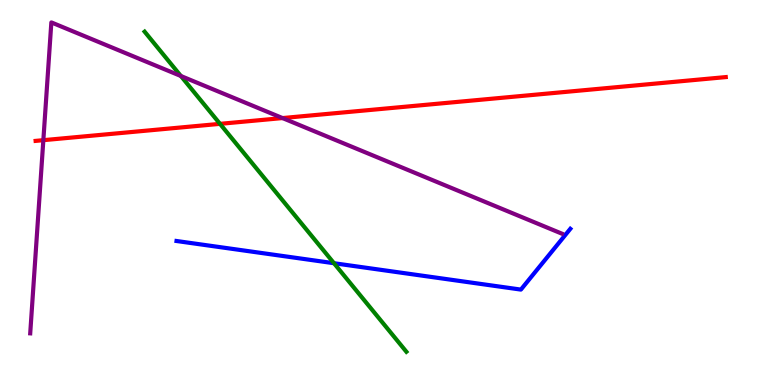[{'lines': ['blue', 'red'], 'intersections': []}, {'lines': ['green', 'red'], 'intersections': [{'x': 2.84, 'y': 6.78}]}, {'lines': ['purple', 'red'], 'intersections': [{'x': 0.559, 'y': 6.36}, {'x': 3.65, 'y': 6.93}]}, {'lines': ['blue', 'green'], 'intersections': [{'x': 4.31, 'y': 3.16}]}, {'lines': ['blue', 'purple'], 'intersections': []}, {'lines': ['green', 'purple'], 'intersections': [{'x': 2.33, 'y': 8.03}]}]